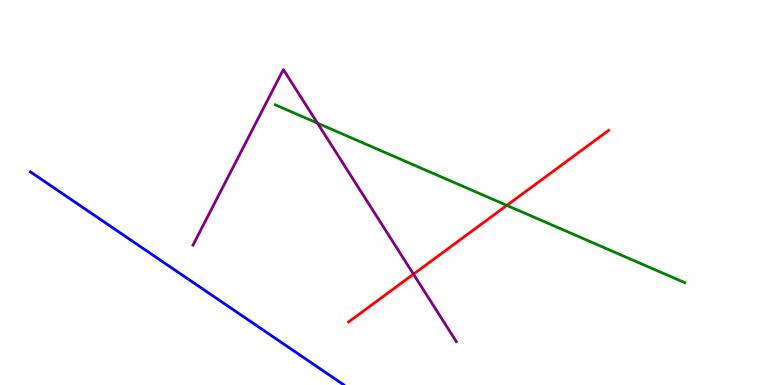[{'lines': ['blue', 'red'], 'intersections': []}, {'lines': ['green', 'red'], 'intersections': [{'x': 6.54, 'y': 4.67}]}, {'lines': ['purple', 'red'], 'intersections': [{'x': 5.34, 'y': 2.88}]}, {'lines': ['blue', 'green'], 'intersections': []}, {'lines': ['blue', 'purple'], 'intersections': []}, {'lines': ['green', 'purple'], 'intersections': [{'x': 4.1, 'y': 6.8}]}]